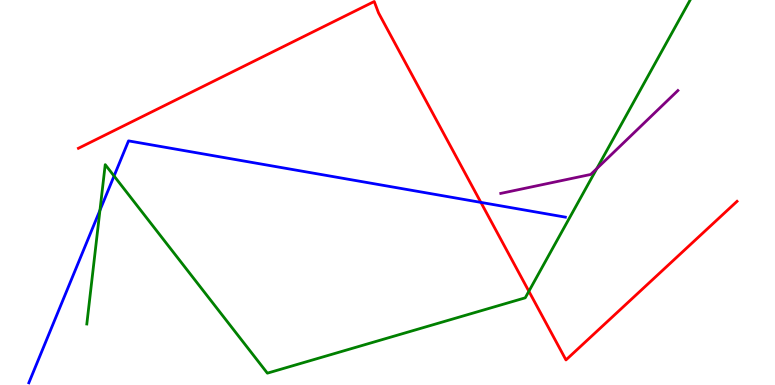[{'lines': ['blue', 'red'], 'intersections': [{'x': 6.2, 'y': 4.74}]}, {'lines': ['green', 'red'], 'intersections': [{'x': 6.82, 'y': 2.43}]}, {'lines': ['purple', 'red'], 'intersections': []}, {'lines': ['blue', 'green'], 'intersections': [{'x': 1.29, 'y': 4.54}, {'x': 1.47, 'y': 5.43}]}, {'lines': ['blue', 'purple'], 'intersections': []}, {'lines': ['green', 'purple'], 'intersections': [{'x': 7.7, 'y': 5.62}]}]